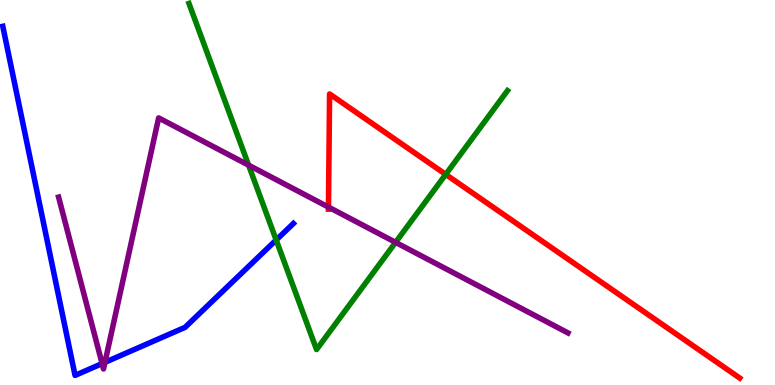[{'lines': ['blue', 'red'], 'intersections': []}, {'lines': ['green', 'red'], 'intersections': [{'x': 5.75, 'y': 5.47}]}, {'lines': ['purple', 'red'], 'intersections': [{'x': 4.24, 'y': 4.62}]}, {'lines': ['blue', 'green'], 'intersections': [{'x': 3.56, 'y': 3.77}]}, {'lines': ['blue', 'purple'], 'intersections': [{'x': 1.32, 'y': 0.556}, {'x': 1.35, 'y': 0.589}]}, {'lines': ['green', 'purple'], 'intersections': [{'x': 3.21, 'y': 5.71}, {'x': 5.1, 'y': 3.7}]}]